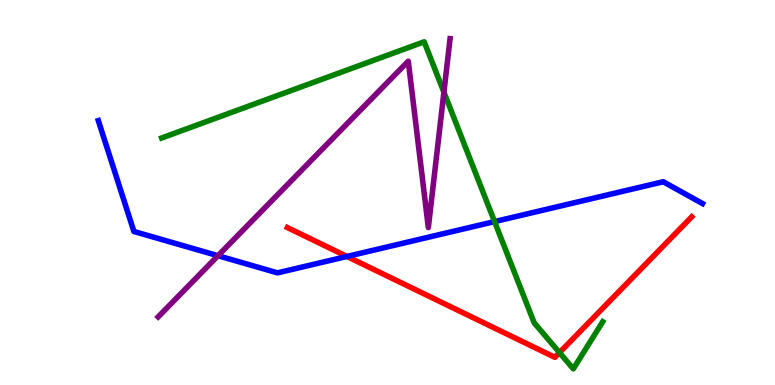[{'lines': ['blue', 'red'], 'intersections': [{'x': 4.48, 'y': 3.34}]}, {'lines': ['green', 'red'], 'intersections': [{'x': 7.22, 'y': 0.841}]}, {'lines': ['purple', 'red'], 'intersections': []}, {'lines': ['blue', 'green'], 'intersections': [{'x': 6.38, 'y': 4.24}]}, {'lines': ['blue', 'purple'], 'intersections': [{'x': 2.81, 'y': 3.36}]}, {'lines': ['green', 'purple'], 'intersections': [{'x': 5.73, 'y': 7.6}]}]